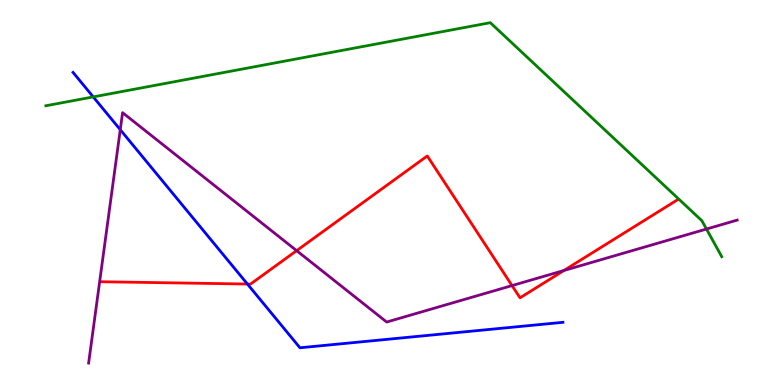[{'lines': ['blue', 'red'], 'intersections': [{'x': 3.19, 'y': 2.62}]}, {'lines': ['green', 'red'], 'intersections': []}, {'lines': ['purple', 'red'], 'intersections': [{'x': 3.83, 'y': 3.49}, {'x': 6.61, 'y': 2.58}, {'x': 7.28, 'y': 2.97}]}, {'lines': ['blue', 'green'], 'intersections': [{'x': 1.2, 'y': 7.48}]}, {'lines': ['blue', 'purple'], 'intersections': [{'x': 1.55, 'y': 6.63}]}, {'lines': ['green', 'purple'], 'intersections': [{'x': 9.12, 'y': 4.05}]}]